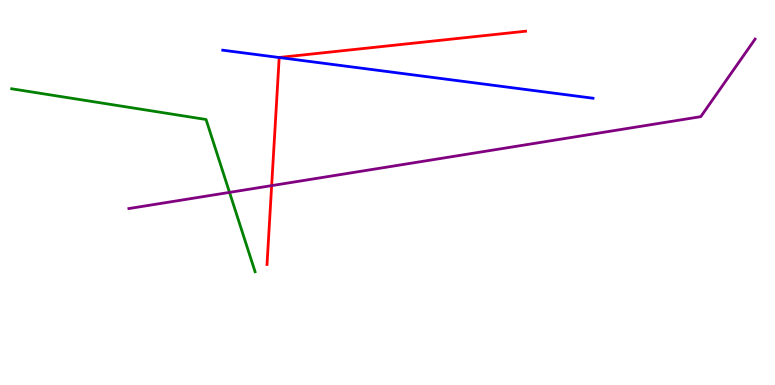[{'lines': ['blue', 'red'], 'intersections': [{'x': 3.6, 'y': 8.51}]}, {'lines': ['green', 'red'], 'intersections': []}, {'lines': ['purple', 'red'], 'intersections': [{'x': 3.51, 'y': 5.18}]}, {'lines': ['blue', 'green'], 'intersections': []}, {'lines': ['blue', 'purple'], 'intersections': []}, {'lines': ['green', 'purple'], 'intersections': [{'x': 2.96, 'y': 5.0}]}]